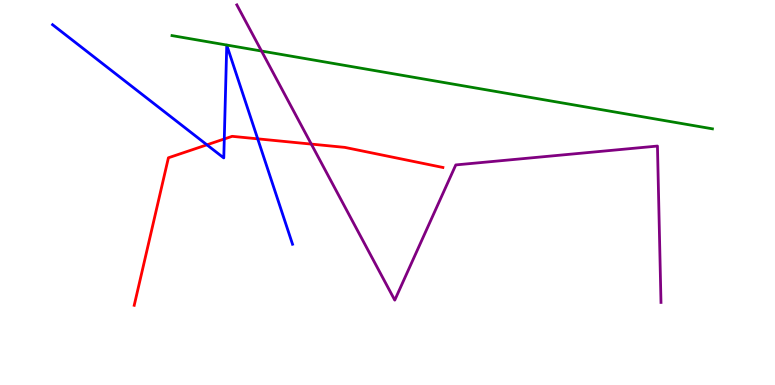[{'lines': ['blue', 'red'], 'intersections': [{'x': 2.67, 'y': 6.24}, {'x': 2.89, 'y': 6.39}, {'x': 3.33, 'y': 6.39}]}, {'lines': ['green', 'red'], 'intersections': []}, {'lines': ['purple', 'red'], 'intersections': [{'x': 4.02, 'y': 6.26}]}, {'lines': ['blue', 'green'], 'intersections': []}, {'lines': ['blue', 'purple'], 'intersections': []}, {'lines': ['green', 'purple'], 'intersections': [{'x': 3.37, 'y': 8.67}]}]